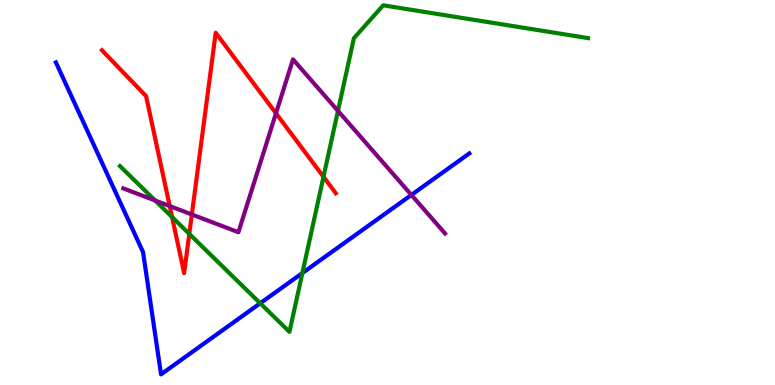[{'lines': ['blue', 'red'], 'intersections': []}, {'lines': ['green', 'red'], 'intersections': [{'x': 2.22, 'y': 4.36}, {'x': 2.44, 'y': 3.92}, {'x': 4.17, 'y': 5.41}]}, {'lines': ['purple', 'red'], 'intersections': [{'x': 2.19, 'y': 4.65}, {'x': 2.48, 'y': 4.43}, {'x': 3.56, 'y': 7.06}]}, {'lines': ['blue', 'green'], 'intersections': [{'x': 3.36, 'y': 2.12}, {'x': 3.9, 'y': 2.91}]}, {'lines': ['blue', 'purple'], 'intersections': [{'x': 5.31, 'y': 4.94}]}, {'lines': ['green', 'purple'], 'intersections': [{'x': 2.0, 'y': 4.79}, {'x': 4.36, 'y': 7.12}]}]